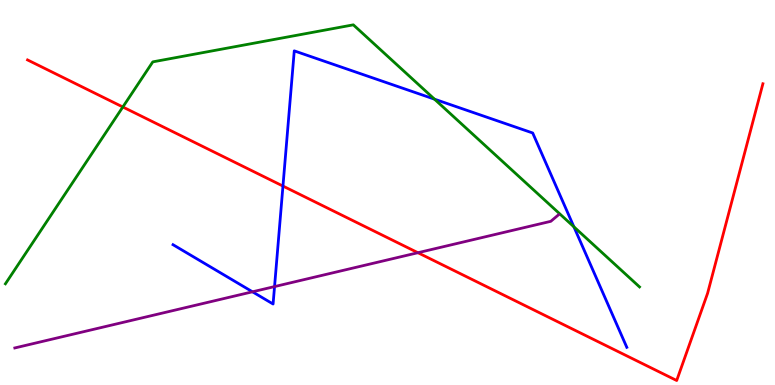[{'lines': ['blue', 'red'], 'intersections': [{'x': 3.65, 'y': 5.17}]}, {'lines': ['green', 'red'], 'intersections': [{'x': 1.58, 'y': 7.22}]}, {'lines': ['purple', 'red'], 'intersections': [{'x': 5.39, 'y': 3.44}]}, {'lines': ['blue', 'green'], 'intersections': [{'x': 5.61, 'y': 7.42}, {'x': 7.41, 'y': 4.11}]}, {'lines': ['blue', 'purple'], 'intersections': [{'x': 3.26, 'y': 2.42}, {'x': 3.54, 'y': 2.56}]}, {'lines': ['green', 'purple'], 'intersections': []}]